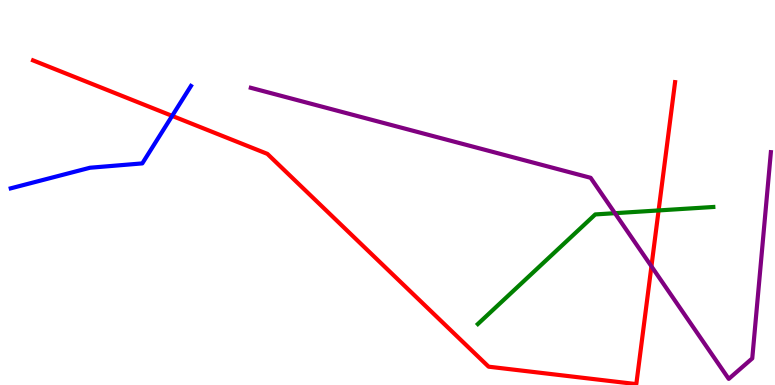[{'lines': ['blue', 'red'], 'intersections': [{'x': 2.22, 'y': 6.99}]}, {'lines': ['green', 'red'], 'intersections': [{'x': 8.5, 'y': 4.53}]}, {'lines': ['purple', 'red'], 'intersections': [{'x': 8.41, 'y': 3.08}]}, {'lines': ['blue', 'green'], 'intersections': []}, {'lines': ['blue', 'purple'], 'intersections': []}, {'lines': ['green', 'purple'], 'intersections': [{'x': 7.93, 'y': 4.46}]}]